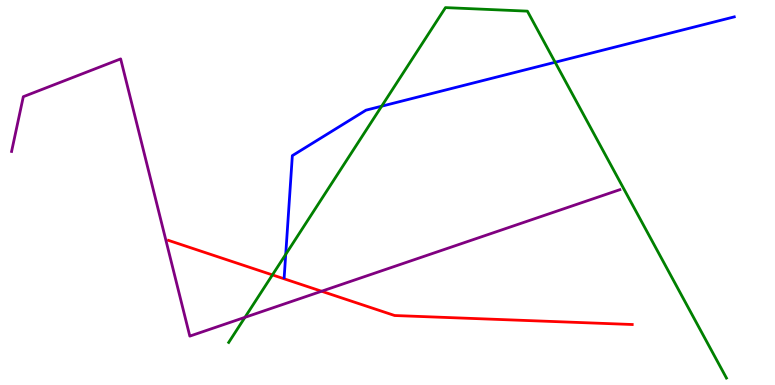[{'lines': ['blue', 'red'], 'intersections': []}, {'lines': ['green', 'red'], 'intersections': [{'x': 3.52, 'y': 2.86}]}, {'lines': ['purple', 'red'], 'intersections': [{'x': 4.15, 'y': 2.44}]}, {'lines': ['blue', 'green'], 'intersections': [{'x': 3.69, 'y': 3.39}, {'x': 4.92, 'y': 7.24}, {'x': 7.16, 'y': 8.38}]}, {'lines': ['blue', 'purple'], 'intersections': []}, {'lines': ['green', 'purple'], 'intersections': [{'x': 3.16, 'y': 1.76}]}]